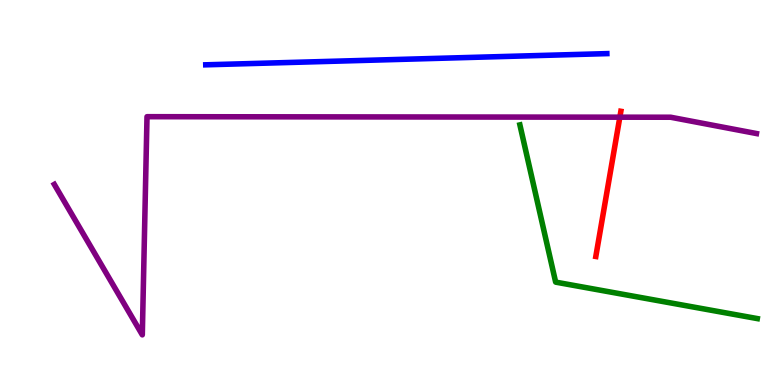[{'lines': ['blue', 'red'], 'intersections': []}, {'lines': ['green', 'red'], 'intersections': []}, {'lines': ['purple', 'red'], 'intersections': [{'x': 8.0, 'y': 6.96}]}, {'lines': ['blue', 'green'], 'intersections': []}, {'lines': ['blue', 'purple'], 'intersections': []}, {'lines': ['green', 'purple'], 'intersections': []}]